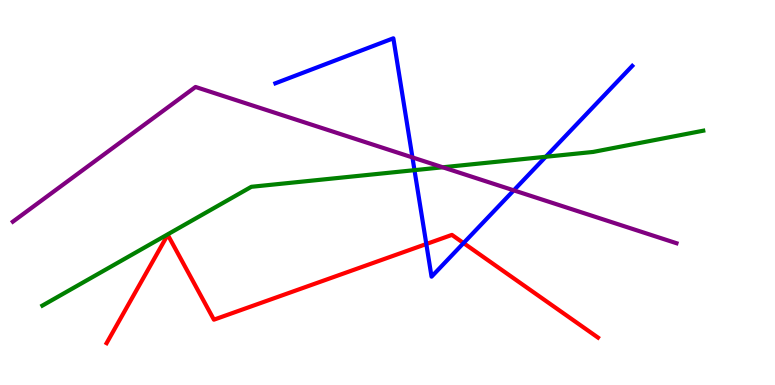[{'lines': ['blue', 'red'], 'intersections': [{'x': 5.5, 'y': 3.66}, {'x': 5.98, 'y': 3.69}]}, {'lines': ['green', 'red'], 'intersections': []}, {'lines': ['purple', 'red'], 'intersections': []}, {'lines': ['blue', 'green'], 'intersections': [{'x': 5.35, 'y': 5.58}, {'x': 7.04, 'y': 5.93}]}, {'lines': ['blue', 'purple'], 'intersections': [{'x': 5.32, 'y': 5.91}, {'x': 6.63, 'y': 5.06}]}, {'lines': ['green', 'purple'], 'intersections': [{'x': 5.71, 'y': 5.66}]}]